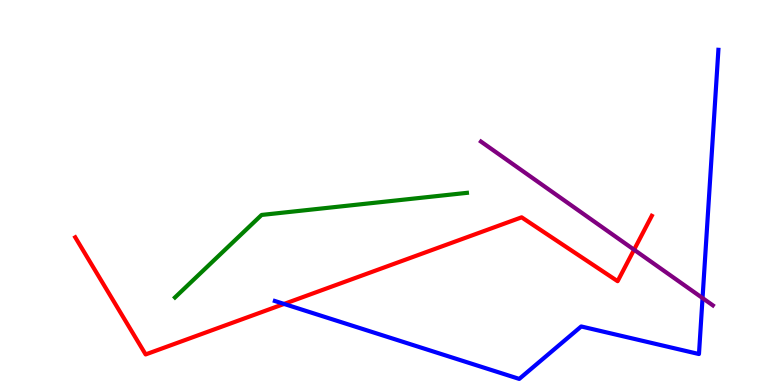[{'lines': ['blue', 'red'], 'intersections': [{'x': 3.67, 'y': 2.11}]}, {'lines': ['green', 'red'], 'intersections': []}, {'lines': ['purple', 'red'], 'intersections': [{'x': 8.18, 'y': 3.51}]}, {'lines': ['blue', 'green'], 'intersections': []}, {'lines': ['blue', 'purple'], 'intersections': [{'x': 9.07, 'y': 2.26}]}, {'lines': ['green', 'purple'], 'intersections': []}]